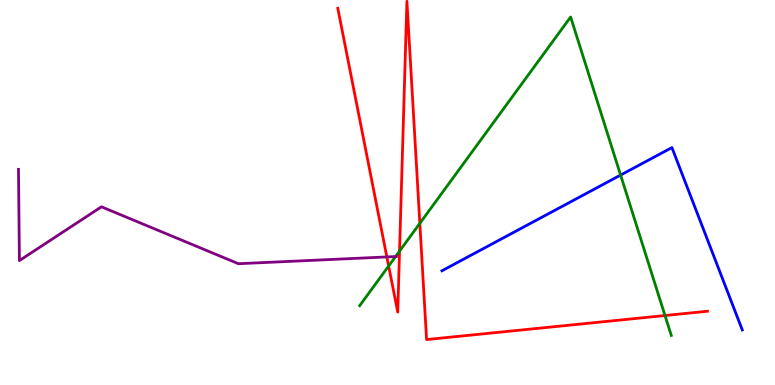[{'lines': ['blue', 'red'], 'intersections': []}, {'lines': ['green', 'red'], 'intersections': [{'x': 5.01, 'y': 3.09}, {'x': 5.16, 'y': 3.48}, {'x': 5.42, 'y': 4.2}, {'x': 8.58, 'y': 1.8}]}, {'lines': ['purple', 'red'], 'intersections': [{'x': 4.99, 'y': 3.33}]}, {'lines': ['blue', 'green'], 'intersections': [{'x': 8.01, 'y': 5.45}]}, {'lines': ['blue', 'purple'], 'intersections': []}, {'lines': ['green', 'purple'], 'intersections': [{'x': 5.1, 'y': 3.34}]}]